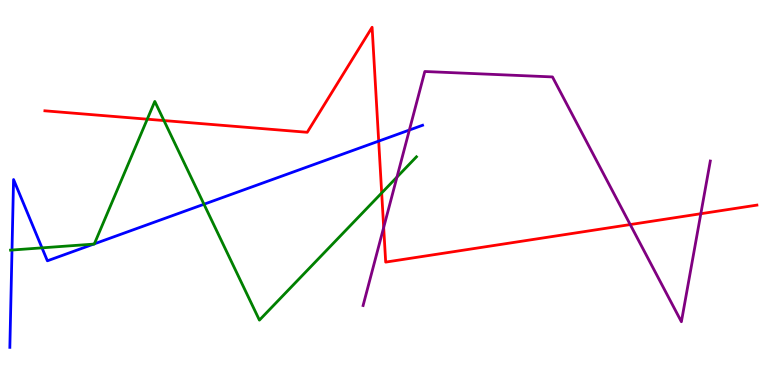[{'lines': ['blue', 'red'], 'intersections': [{'x': 4.89, 'y': 6.33}]}, {'lines': ['green', 'red'], 'intersections': [{'x': 1.9, 'y': 6.9}, {'x': 2.12, 'y': 6.87}, {'x': 4.92, 'y': 4.99}]}, {'lines': ['purple', 'red'], 'intersections': [{'x': 4.95, 'y': 4.09}, {'x': 8.13, 'y': 4.17}, {'x': 9.04, 'y': 4.45}]}, {'lines': ['blue', 'green'], 'intersections': [{'x': 0.155, 'y': 3.51}, {'x': 0.542, 'y': 3.56}, {'x': 1.21, 'y': 3.66}, {'x': 1.22, 'y': 3.67}, {'x': 2.63, 'y': 4.7}]}, {'lines': ['blue', 'purple'], 'intersections': [{'x': 5.28, 'y': 6.62}]}, {'lines': ['green', 'purple'], 'intersections': [{'x': 5.12, 'y': 5.4}]}]